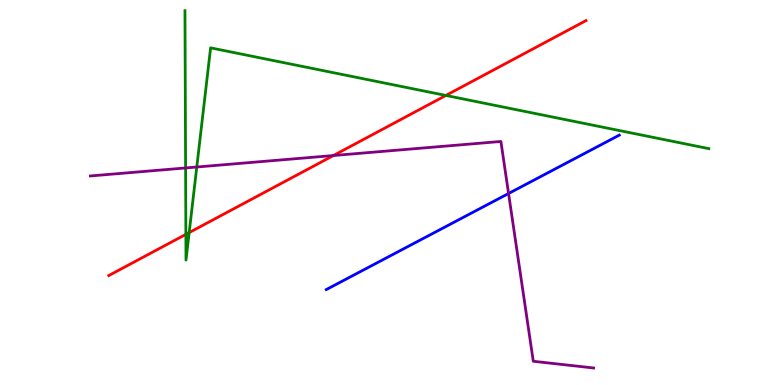[{'lines': ['blue', 'red'], 'intersections': []}, {'lines': ['green', 'red'], 'intersections': [{'x': 2.4, 'y': 3.91}, {'x': 2.44, 'y': 3.96}, {'x': 5.75, 'y': 7.52}]}, {'lines': ['purple', 'red'], 'intersections': [{'x': 4.3, 'y': 5.96}]}, {'lines': ['blue', 'green'], 'intersections': []}, {'lines': ['blue', 'purple'], 'intersections': [{'x': 6.56, 'y': 4.97}]}, {'lines': ['green', 'purple'], 'intersections': [{'x': 2.39, 'y': 5.64}, {'x': 2.54, 'y': 5.66}]}]